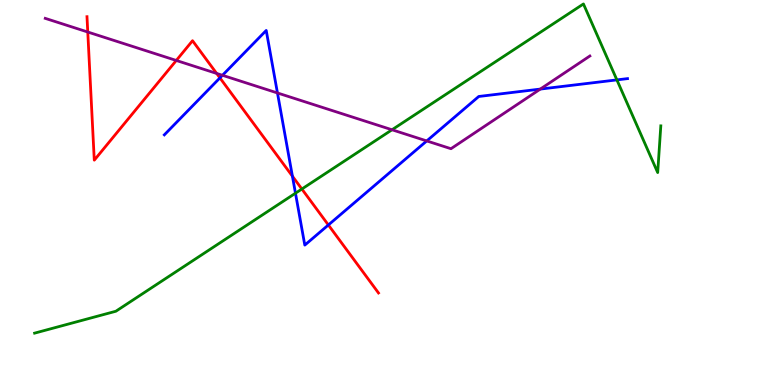[{'lines': ['blue', 'red'], 'intersections': [{'x': 2.84, 'y': 7.98}, {'x': 3.77, 'y': 5.42}, {'x': 4.24, 'y': 4.16}]}, {'lines': ['green', 'red'], 'intersections': [{'x': 3.89, 'y': 5.09}]}, {'lines': ['purple', 'red'], 'intersections': [{'x': 1.13, 'y': 9.17}, {'x': 2.27, 'y': 8.43}, {'x': 2.8, 'y': 8.09}]}, {'lines': ['blue', 'green'], 'intersections': [{'x': 3.81, 'y': 4.98}, {'x': 7.96, 'y': 7.92}]}, {'lines': ['blue', 'purple'], 'intersections': [{'x': 2.87, 'y': 8.04}, {'x': 3.58, 'y': 7.59}, {'x': 5.51, 'y': 6.34}, {'x': 6.97, 'y': 7.69}]}, {'lines': ['green', 'purple'], 'intersections': [{'x': 5.06, 'y': 6.63}]}]